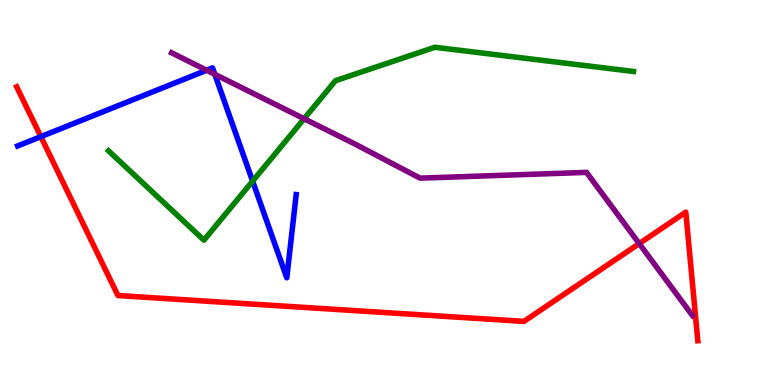[{'lines': ['blue', 'red'], 'intersections': [{'x': 0.527, 'y': 6.45}]}, {'lines': ['green', 'red'], 'intersections': []}, {'lines': ['purple', 'red'], 'intersections': [{'x': 8.25, 'y': 3.67}]}, {'lines': ['blue', 'green'], 'intersections': [{'x': 3.26, 'y': 5.29}]}, {'lines': ['blue', 'purple'], 'intersections': [{'x': 2.67, 'y': 8.18}, {'x': 2.77, 'y': 8.07}]}, {'lines': ['green', 'purple'], 'intersections': [{'x': 3.92, 'y': 6.92}]}]